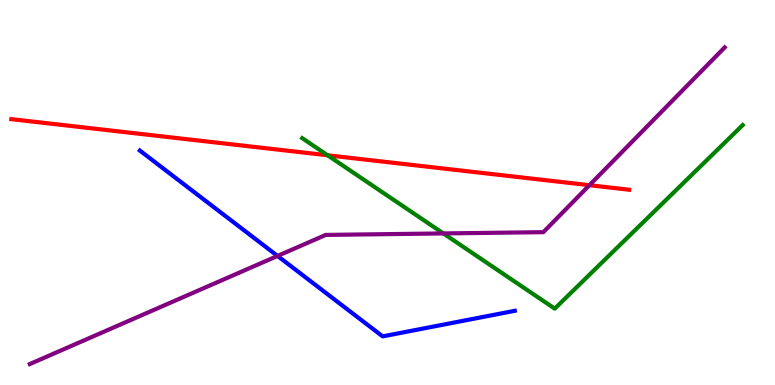[{'lines': ['blue', 'red'], 'intersections': []}, {'lines': ['green', 'red'], 'intersections': [{'x': 4.23, 'y': 5.97}]}, {'lines': ['purple', 'red'], 'intersections': [{'x': 7.61, 'y': 5.19}]}, {'lines': ['blue', 'green'], 'intersections': []}, {'lines': ['blue', 'purple'], 'intersections': [{'x': 3.58, 'y': 3.35}]}, {'lines': ['green', 'purple'], 'intersections': [{'x': 5.72, 'y': 3.94}]}]